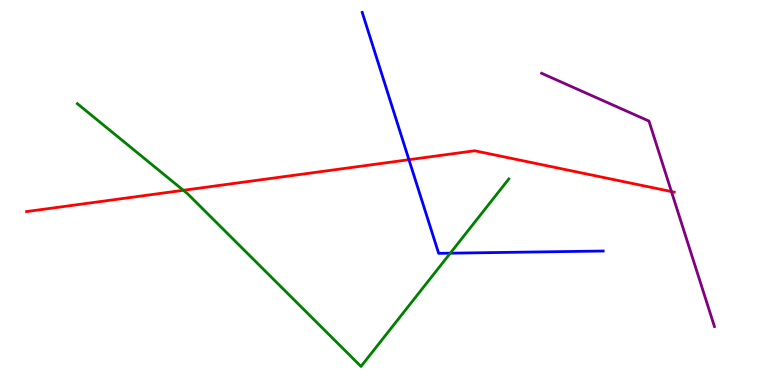[{'lines': ['blue', 'red'], 'intersections': [{'x': 5.28, 'y': 5.85}]}, {'lines': ['green', 'red'], 'intersections': [{'x': 2.37, 'y': 5.06}]}, {'lines': ['purple', 'red'], 'intersections': [{'x': 8.66, 'y': 5.02}]}, {'lines': ['blue', 'green'], 'intersections': [{'x': 5.81, 'y': 3.42}]}, {'lines': ['blue', 'purple'], 'intersections': []}, {'lines': ['green', 'purple'], 'intersections': []}]